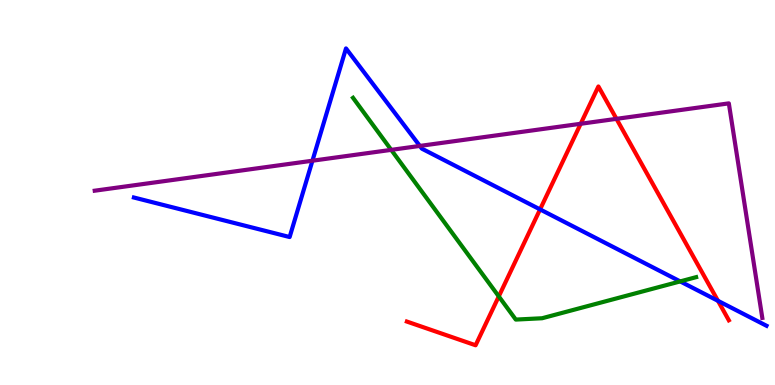[{'lines': ['blue', 'red'], 'intersections': [{'x': 6.97, 'y': 4.56}, {'x': 9.26, 'y': 2.19}]}, {'lines': ['green', 'red'], 'intersections': [{'x': 6.44, 'y': 2.3}]}, {'lines': ['purple', 'red'], 'intersections': [{'x': 7.49, 'y': 6.79}, {'x': 7.95, 'y': 6.91}]}, {'lines': ['blue', 'green'], 'intersections': [{'x': 8.78, 'y': 2.69}]}, {'lines': ['blue', 'purple'], 'intersections': [{'x': 4.03, 'y': 5.83}, {'x': 5.42, 'y': 6.21}]}, {'lines': ['green', 'purple'], 'intersections': [{'x': 5.05, 'y': 6.11}]}]